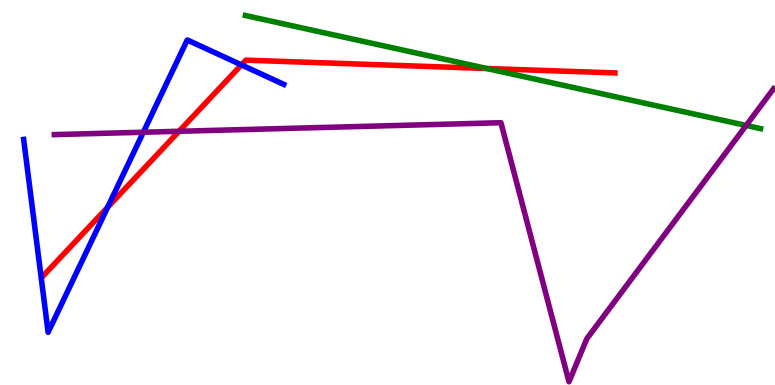[{'lines': ['blue', 'red'], 'intersections': [{'x': 1.39, 'y': 4.62}, {'x': 3.12, 'y': 8.31}]}, {'lines': ['green', 'red'], 'intersections': [{'x': 6.28, 'y': 8.22}]}, {'lines': ['purple', 'red'], 'intersections': [{'x': 2.31, 'y': 6.59}]}, {'lines': ['blue', 'green'], 'intersections': []}, {'lines': ['blue', 'purple'], 'intersections': [{'x': 1.85, 'y': 6.57}]}, {'lines': ['green', 'purple'], 'intersections': [{'x': 9.63, 'y': 6.74}]}]